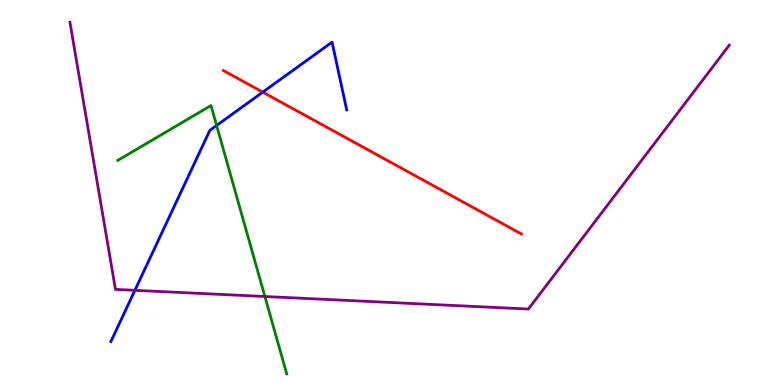[{'lines': ['blue', 'red'], 'intersections': [{'x': 3.39, 'y': 7.61}]}, {'lines': ['green', 'red'], 'intersections': []}, {'lines': ['purple', 'red'], 'intersections': []}, {'lines': ['blue', 'green'], 'intersections': [{'x': 2.79, 'y': 6.74}]}, {'lines': ['blue', 'purple'], 'intersections': [{'x': 1.74, 'y': 2.46}]}, {'lines': ['green', 'purple'], 'intersections': [{'x': 3.42, 'y': 2.3}]}]